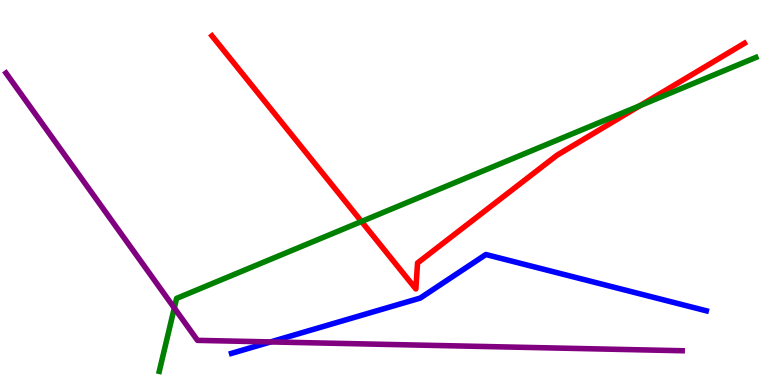[{'lines': ['blue', 'red'], 'intersections': []}, {'lines': ['green', 'red'], 'intersections': [{'x': 4.66, 'y': 4.25}, {'x': 8.26, 'y': 7.26}]}, {'lines': ['purple', 'red'], 'intersections': []}, {'lines': ['blue', 'green'], 'intersections': []}, {'lines': ['blue', 'purple'], 'intersections': [{'x': 3.49, 'y': 1.12}]}, {'lines': ['green', 'purple'], 'intersections': [{'x': 2.25, 'y': 2.0}]}]